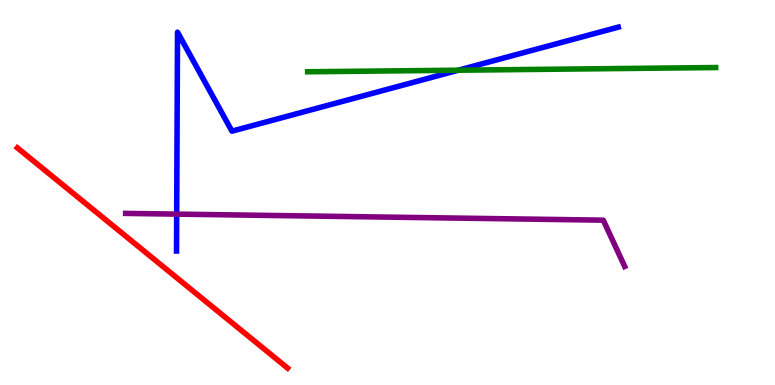[{'lines': ['blue', 'red'], 'intersections': []}, {'lines': ['green', 'red'], 'intersections': []}, {'lines': ['purple', 'red'], 'intersections': []}, {'lines': ['blue', 'green'], 'intersections': [{'x': 5.91, 'y': 8.18}]}, {'lines': ['blue', 'purple'], 'intersections': [{'x': 2.28, 'y': 4.44}]}, {'lines': ['green', 'purple'], 'intersections': []}]